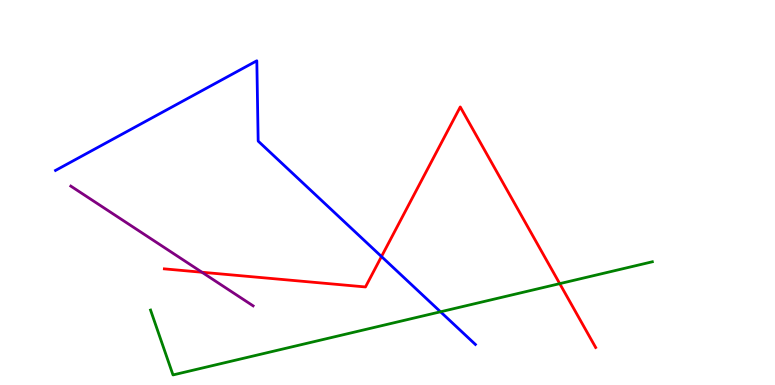[{'lines': ['blue', 'red'], 'intersections': [{'x': 4.92, 'y': 3.34}]}, {'lines': ['green', 'red'], 'intersections': [{'x': 7.22, 'y': 2.63}]}, {'lines': ['purple', 'red'], 'intersections': [{'x': 2.61, 'y': 2.93}]}, {'lines': ['blue', 'green'], 'intersections': [{'x': 5.68, 'y': 1.9}]}, {'lines': ['blue', 'purple'], 'intersections': []}, {'lines': ['green', 'purple'], 'intersections': []}]